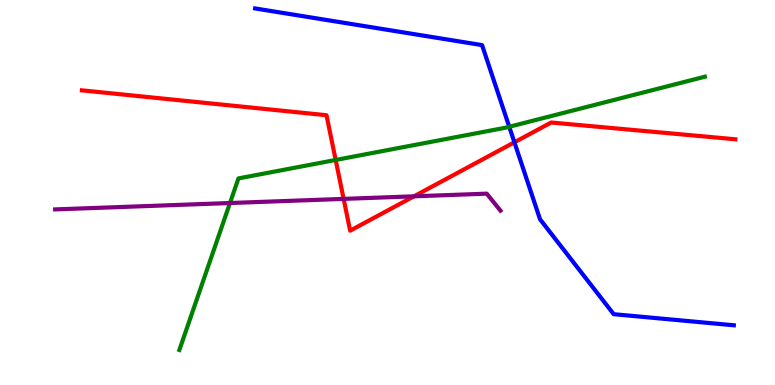[{'lines': ['blue', 'red'], 'intersections': [{'x': 6.64, 'y': 6.3}]}, {'lines': ['green', 'red'], 'intersections': [{'x': 4.33, 'y': 5.85}]}, {'lines': ['purple', 'red'], 'intersections': [{'x': 4.43, 'y': 4.83}, {'x': 5.34, 'y': 4.9}]}, {'lines': ['blue', 'green'], 'intersections': [{'x': 6.57, 'y': 6.71}]}, {'lines': ['blue', 'purple'], 'intersections': []}, {'lines': ['green', 'purple'], 'intersections': [{'x': 2.97, 'y': 4.73}]}]